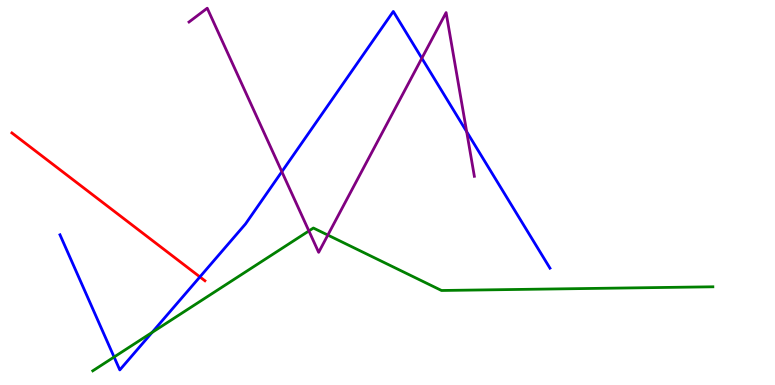[{'lines': ['blue', 'red'], 'intersections': [{'x': 2.58, 'y': 2.81}]}, {'lines': ['green', 'red'], 'intersections': []}, {'lines': ['purple', 'red'], 'intersections': []}, {'lines': ['blue', 'green'], 'intersections': [{'x': 1.47, 'y': 0.727}, {'x': 1.96, 'y': 1.37}]}, {'lines': ['blue', 'purple'], 'intersections': [{'x': 3.64, 'y': 5.54}, {'x': 5.44, 'y': 8.49}, {'x': 6.02, 'y': 6.58}]}, {'lines': ['green', 'purple'], 'intersections': [{'x': 3.99, 'y': 4.0}, {'x': 4.23, 'y': 3.89}]}]